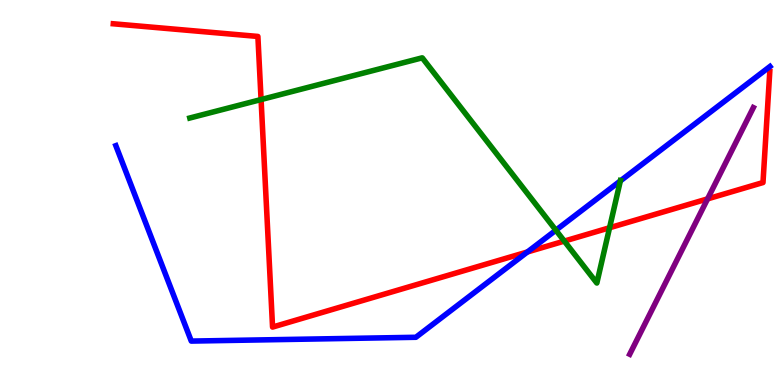[{'lines': ['blue', 'red'], 'intersections': [{'x': 6.81, 'y': 3.46}]}, {'lines': ['green', 'red'], 'intersections': [{'x': 3.37, 'y': 7.41}, {'x': 7.28, 'y': 3.74}, {'x': 7.87, 'y': 4.08}]}, {'lines': ['purple', 'red'], 'intersections': [{'x': 9.13, 'y': 4.83}]}, {'lines': ['blue', 'green'], 'intersections': [{'x': 7.17, 'y': 4.02}, {'x': 8.0, 'y': 5.3}]}, {'lines': ['blue', 'purple'], 'intersections': []}, {'lines': ['green', 'purple'], 'intersections': []}]